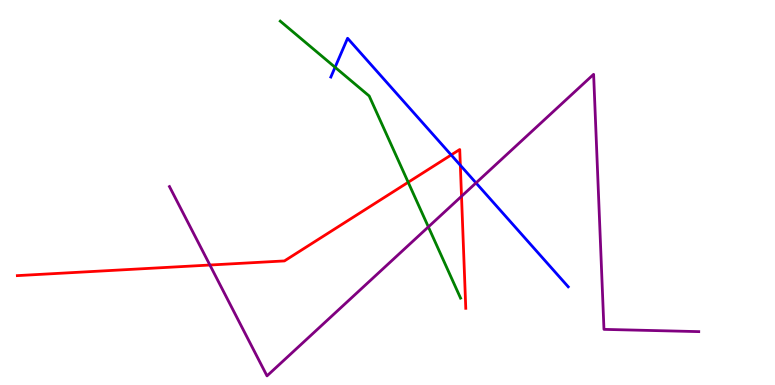[{'lines': ['blue', 'red'], 'intersections': [{'x': 5.82, 'y': 5.98}, {'x': 5.94, 'y': 5.71}]}, {'lines': ['green', 'red'], 'intersections': [{'x': 5.27, 'y': 5.27}]}, {'lines': ['purple', 'red'], 'intersections': [{'x': 2.71, 'y': 3.12}, {'x': 5.96, 'y': 4.9}]}, {'lines': ['blue', 'green'], 'intersections': [{'x': 4.32, 'y': 8.25}]}, {'lines': ['blue', 'purple'], 'intersections': [{'x': 6.14, 'y': 5.25}]}, {'lines': ['green', 'purple'], 'intersections': [{'x': 5.53, 'y': 4.11}]}]